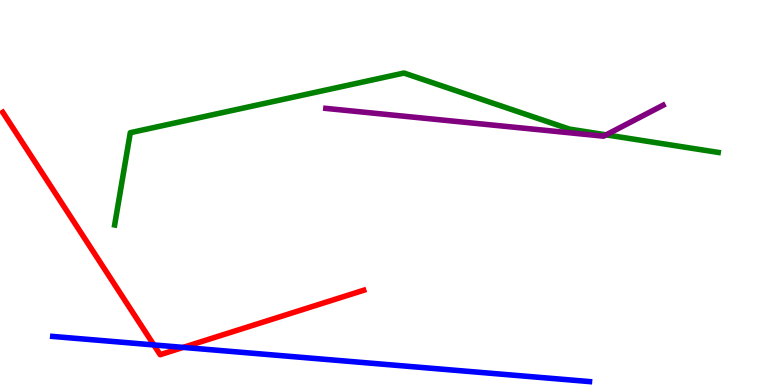[{'lines': ['blue', 'red'], 'intersections': [{'x': 1.99, 'y': 1.04}, {'x': 2.36, 'y': 0.977}]}, {'lines': ['green', 'red'], 'intersections': []}, {'lines': ['purple', 'red'], 'intersections': []}, {'lines': ['blue', 'green'], 'intersections': []}, {'lines': ['blue', 'purple'], 'intersections': []}, {'lines': ['green', 'purple'], 'intersections': [{'x': 7.82, 'y': 6.5}]}]